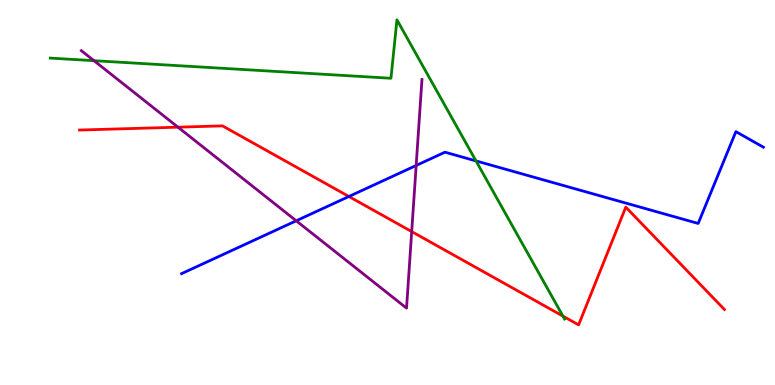[{'lines': ['blue', 'red'], 'intersections': [{'x': 4.5, 'y': 4.9}]}, {'lines': ['green', 'red'], 'intersections': [{'x': 7.26, 'y': 1.79}]}, {'lines': ['purple', 'red'], 'intersections': [{'x': 2.3, 'y': 6.7}, {'x': 5.31, 'y': 3.98}]}, {'lines': ['blue', 'green'], 'intersections': [{'x': 6.14, 'y': 5.82}]}, {'lines': ['blue', 'purple'], 'intersections': [{'x': 3.82, 'y': 4.27}, {'x': 5.37, 'y': 5.7}]}, {'lines': ['green', 'purple'], 'intersections': [{'x': 1.21, 'y': 8.42}]}]